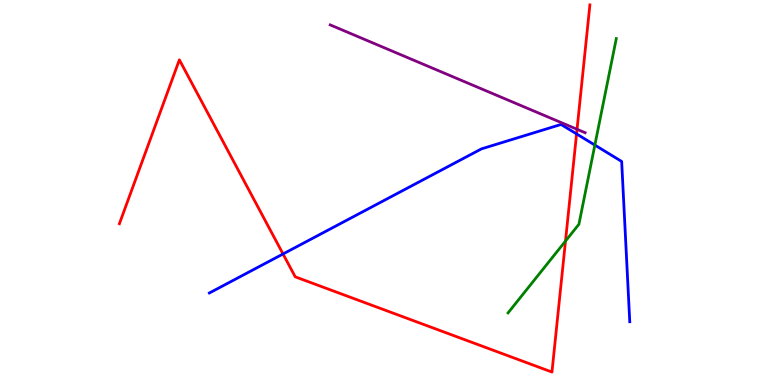[{'lines': ['blue', 'red'], 'intersections': [{'x': 3.65, 'y': 3.4}, {'x': 7.44, 'y': 6.52}]}, {'lines': ['green', 'red'], 'intersections': [{'x': 7.3, 'y': 3.74}]}, {'lines': ['purple', 'red'], 'intersections': [{'x': 7.45, 'y': 6.64}]}, {'lines': ['blue', 'green'], 'intersections': [{'x': 7.68, 'y': 6.23}]}, {'lines': ['blue', 'purple'], 'intersections': []}, {'lines': ['green', 'purple'], 'intersections': []}]